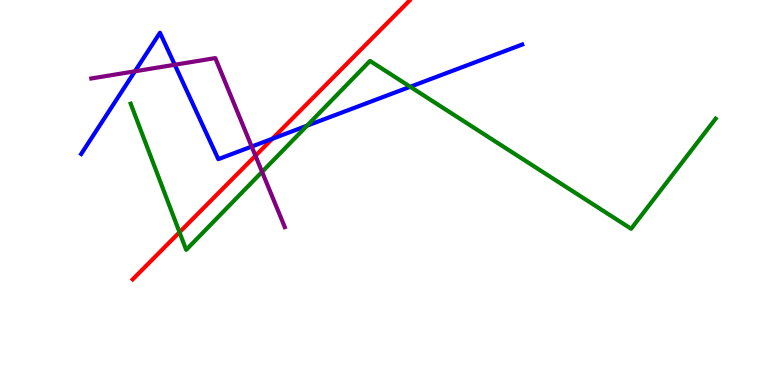[{'lines': ['blue', 'red'], 'intersections': [{'x': 3.51, 'y': 6.4}]}, {'lines': ['green', 'red'], 'intersections': [{'x': 2.32, 'y': 3.97}]}, {'lines': ['purple', 'red'], 'intersections': [{'x': 3.3, 'y': 5.95}]}, {'lines': ['blue', 'green'], 'intersections': [{'x': 3.96, 'y': 6.73}, {'x': 5.29, 'y': 7.75}]}, {'lines': ['blue', 'purple'], 'intersections': [{'x': 1.74, 'y': 8.15}, {'x': 2.25, 'y': 8.32}, {'x': 3.25, 'y': 6.19}]}, {'lines': ['green', 'purple'], 'intersections': [{'x': 3.38, 'y': 5.54}]}]